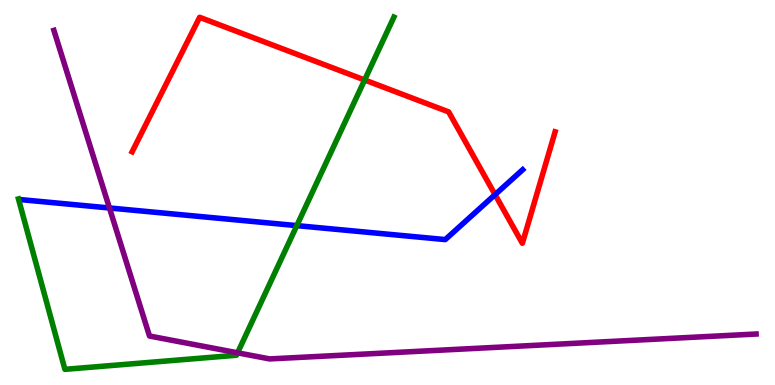[{'lines': ['blue', 'red'], 'intersections': [{'x': 6.39, 'y': 4.94}]}, {'lines': ['green', 'red'], 'intersections': [{'x': 4.71, 'y': 7.92}]}, {'lines': ['purple', 'red'], 'intersections': []}, {'lines': ['blue', 'green'], 'intersections': [{'x': 3.83, 'y': 4.14}]}, {'lines': ['blue', 'purple'], 'intersections': [{'x': 1.41, 'y': 4.6}]}, {'lines': ['green', 'purple'], 'intersections': [{'x': 3.07, 'y': 0.836}]}]